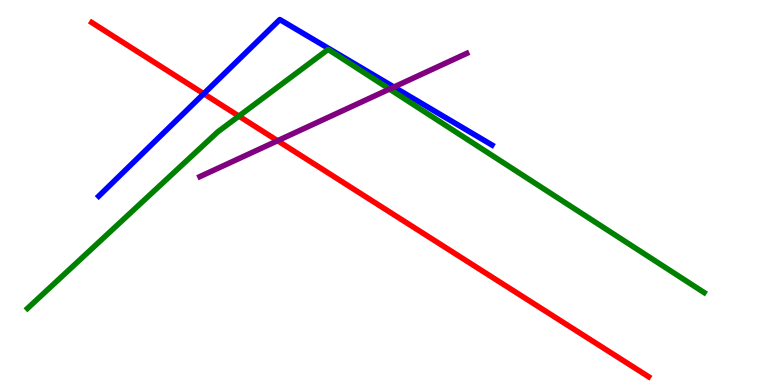[{'lines': ['blue', 'red'], 'intersections': [{'x': 2.63, 'y': 7.57}]}, {'lines': ['green', 'red'], 'intersections': [{'x': 3.08, 'y': 6.98}]}, {'lines': ['purple', 'red'], 'intersections': [{'x': 3.58, 'y': 6.34}]}, {'lines': ['blue', 'green'], 'intersections': []}, {'lines': ['blue', 'purple'], 'intersections': [{'x': 5.08, 'y': 7.74}]}, {'lines': ['green', 'purple'], 'intersections': [{'x': 5.03, 'y': 7.69}]}]